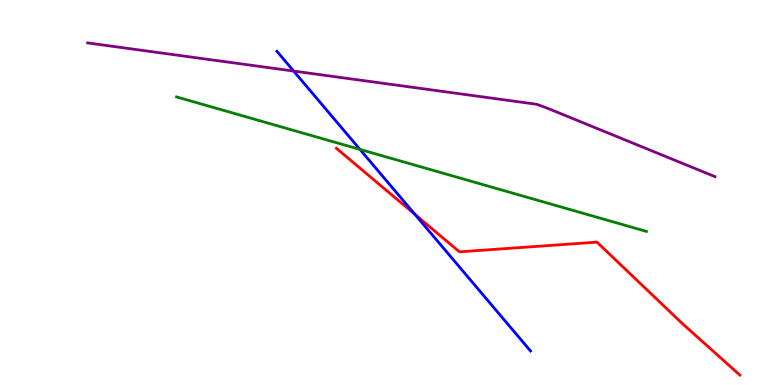[{'lines': ['blue', 'red'], 'intersections': [{'x': 5.35, 'y': 4.43}]}, {'lines': ['green', 'red'], 'intersections': []}, {'lines': ['purple', 'red'], 'intersections': []}, {'lines': ['blue', 'green'], 'intersections': [{'x': 4.64, 'y': 6.12}]}, {'lines': ['blue', 'purple'], 'intersections': [{'x': 3.79, 'y': 8.15}]}, {'lines': ['green', 'purple'], 'intersections': []}]